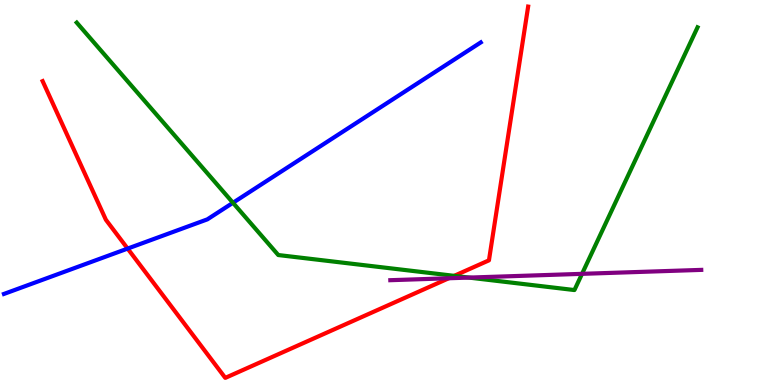[{'lines': ['blue', 'red'], 'intersections': [{'x': 1.65, 'y': 3.54}]}, {'lines': ['green', 'red'], 'intersections': [{'x': 5.86, 'y': 2.84}]}, {'lines': ['purple', 'red'], 'intersections': [{'x': 5.79, 'y': 2.77}]}, {'lines': ['blue', 'green'], 'intersections': [{'x': 3.01, 'y': 4.73}]}, {'lines': ['blue', 'purple'], 'intersections': []}, {'lines': ['green', 'purple'], 'intersections': [{'x': 6.05, 'y': 2.79}, {'x': 7.51, 'y': 2.89}]}]